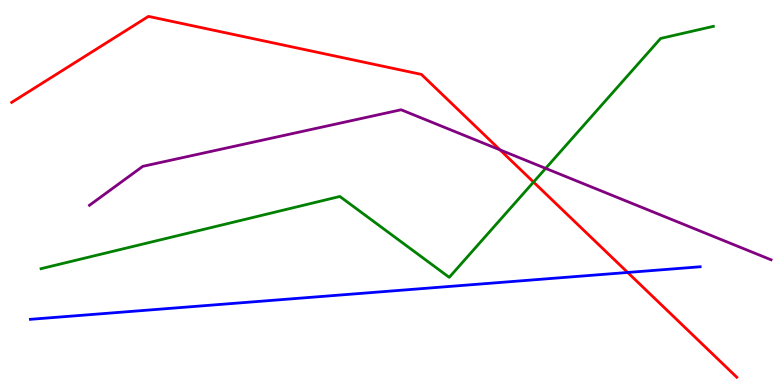[{'lines': ['blue', 'red'], 'intersections': [{'x': 8.1, 'y': 2.92}]}, {'lines': ['green', 'red'], 'intersections': [{'x': 6.88, 'y': 5.27}]}, {'lines': ['purple', 'red'], 'intersections': [{'x': 6.45, 'y': 6.11}]}, {'lines': ['blue', 'green'], 'intersections': []}, {'lines': ['blue', 'purple'], 'intersections': []}, {'lines': ['green', 'purple'], 'intersections': [{'x': 7.04, 'y': 5.63}]}]